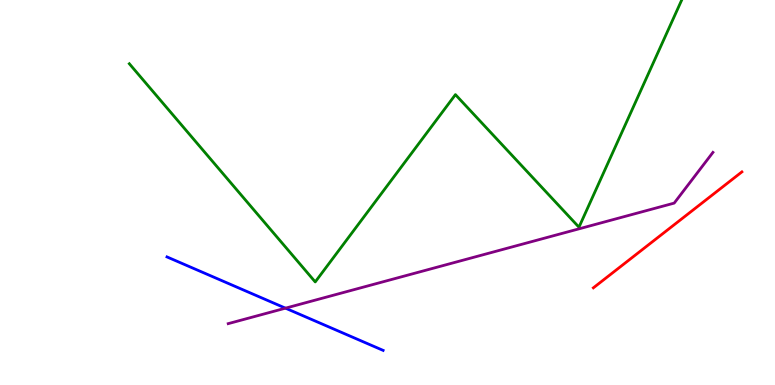[{'lines': ['blue', 'red'], 'intersections': []}, {'lines': ['green', 'red'], 'intersections': []}, {'lines': ['purple', 'red'], 'intersections': []}, {'lines': ['blue', 'green'], 'intersections': []}, {'lines': ['blue', 'purple'], 'intersections': [{'x': 3.68, 'y': 2.0}]}, {'lines': ['green', 'purple'], 'intersections': []}]